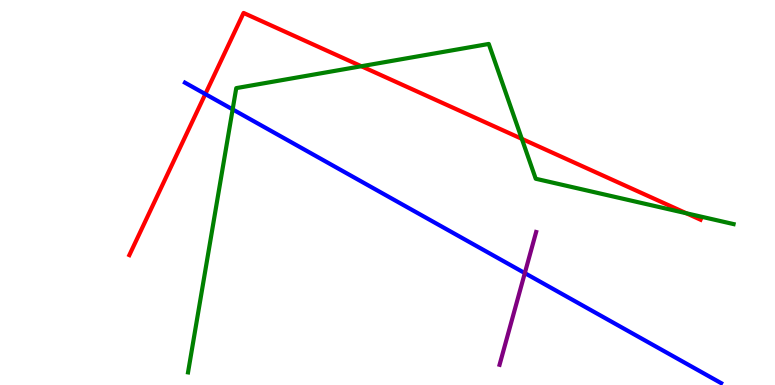[{'lines': ['blue', 'red'], 'intersections': [{'x': 2.65, 'y': 7.56}]}, {'lines': ['green', 'red'], 'intersections': [{'x': 4.66, 'y': 8.28}, {'x': 6.73, 'y': 6.39}, {'x': 8.86, 'y': 4.46}]}, {'lines': ['purple', 'red'], 'intersections': []}, {'lines': ['blue', 'green'], 'intersections': [{'x': 3.0, 'y': 7.16}]}, {'lines': ['blue', 'purple'], 'intersections': [{'x': 6.77, 'y': 2.91}]}, {'lines': ['green', 'purple'], 'intersections': []}]